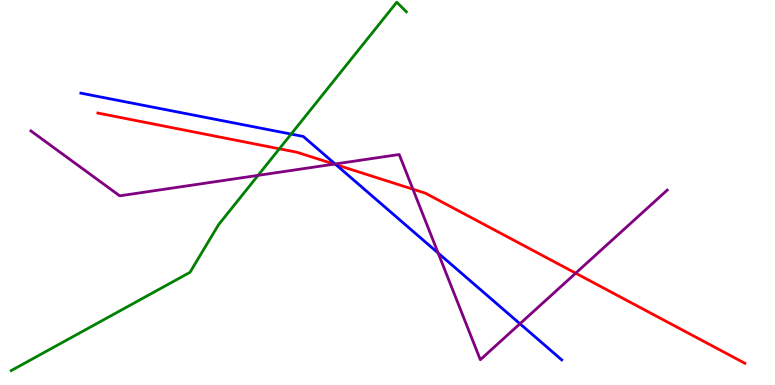[{'lines': ['blue', 'red'], 'intersections': [{'x': 4.33, 'y': 5.72}]}, {'lines': ['green', 'red'], 'intersections': [{'x': 3.6, 'y': 6.14}]}, {'lines': ['purple', 'red'], 'intersections': [{'x': 4.31, 'y': 5.74}, {'x': 5.33, 'y': 5.09}, {'x': 7.43, 'y': 2.9}]}, {'lines': ['blue', 'green'], 'intersections': [{'x': 3.76, 'y': 6.52}]}, {'lines': ['blue', 'purple'], 'intersections': [{'x': 4.32, 'y': 5.74}, {'x': 5.65, 'y': 3.43}, {'x': 6.71, 'y': 1.59}]}, {'lines': ['green', 'purple'], 'intersections': [{'x': 3.33, 'y': 5.44}]}]